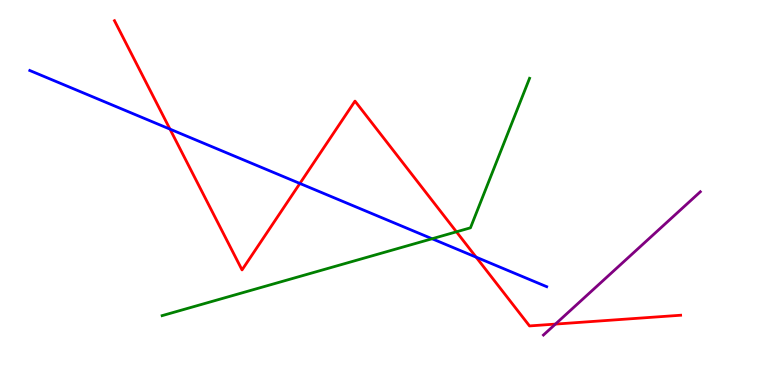[{'lines': ['blue', 'red'], 'intersections': [{'x': 2.19, 'y': 6.65}, {'x': 3.87, 'y': 5.23}, {'x': 6.14, 'y': 3.32}]}, {'lines': ['green', 'red'], 'intersections': [{'x': 5.89, 'y': 3.98}]}, {'lines': ['purple', 'red'], 'intersections': [{'x': 7.17, 'y': 1.58}]}, {'lines': ['blue', 'green'], 'intersections': [{'x': 5.58, 'y': 3.8}]}, {'lines': ['blue', 'purple'], 'intersections': []}, {'lines': ['green', 'purple'], 'intersections': []}]